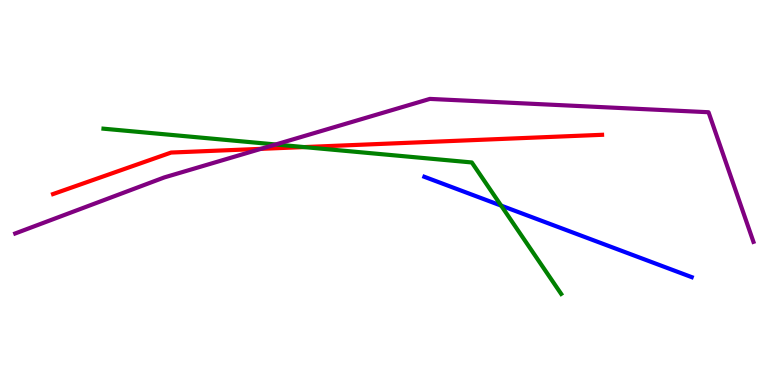[{'lines': ['blue', 'red'], 'intersections': []}, {'lines': ['green', 'red'], 'intersections': [{'x': 3.92, 'y': 6.18}]}, {'lines': ['purple', 'red'], 'intersections': [{'x': 3.37, 'y': 6.13}]}, {'lines': ['blue', 'green'], 'intersections': [{'x': 6.47, 'y': 4.66}]}, {'lines': ['blue', 'purple'], 'intersections': []}, {'lines': ['green', 'purple'], 'intersections': [{'x': 3.56, 'y': 6.25}]}]